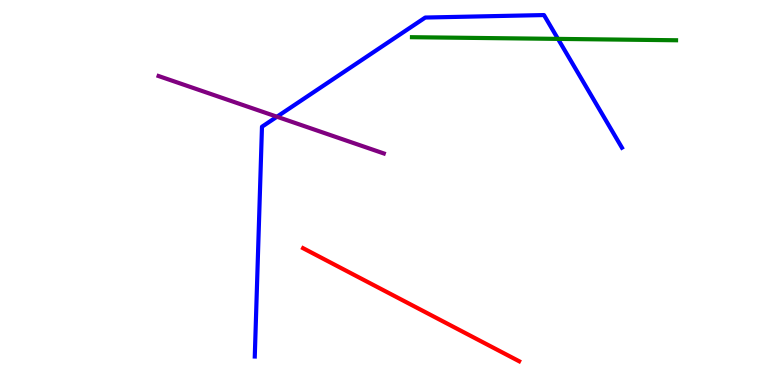[{'lines': ['blue', 'red'], 'intersections': []}, {'lines': ['green', 'red'], 'intersections': []}, {'lines': ['purple', 'red'], 'intersections': []}, {'lines': ['blue', 'green'], 'intersections': [{'x': 7.2, 'y': 8.99}]}, {'lines': ['blue', 'purple'], 'intersections': [{'x': 3.57, 'y': 6.97}]}, {'lines': ['green', 'purple'], 'intersections': []}]